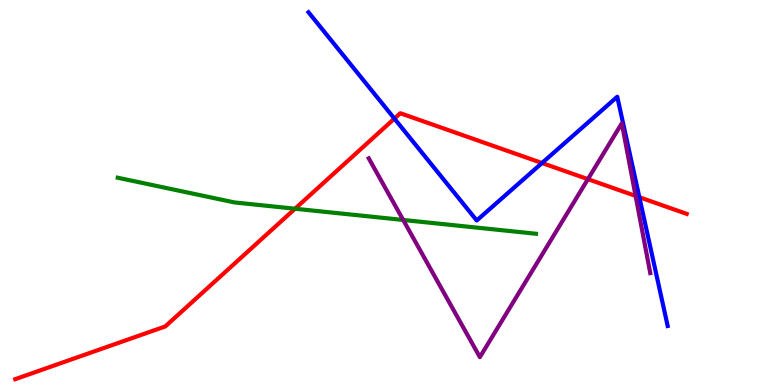[{'lines': ['blue', 'red'], 'intersections': [{'x': 5.09, 'y': 6.92}, {'x': 6.99, 'y': 5.77}, {'x': 8.25, 'y': 4.88}]}, {'lines': ['green', 'red'], 'intersections': [{'x': 3.81, 'y': 4.58}]}, {'lines': ['purple', 'red'], 'intersections': [{'x': 7.59, 'y': 5.35}, {'x': 8.2, 'y': 4.91}]}, {'lines': ['blue', 'green'], 'intersections': []}, {'lines': ['blue', 'purple'], 'intersections': []}, {'lines': ['green', 'purple'], 'intersections': [{'x': 5.2, 'y': 4.29}]}]